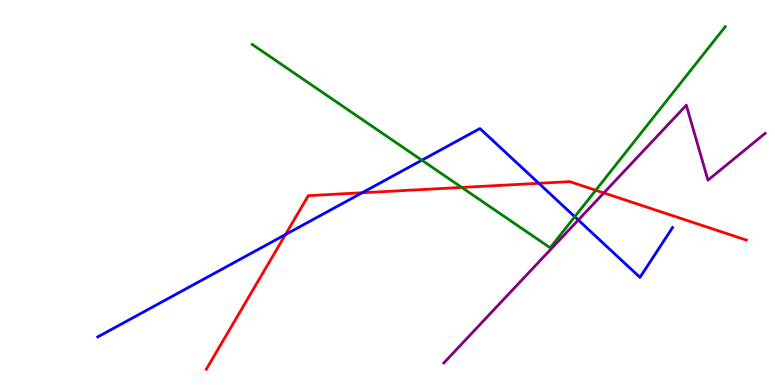[{'lines': ['blue', 'red'], 'intersections': [{'x': 3.68, 'y': 3.91}, {'x': 4.67, 'y': 4.99}, {'x': 6.95, 'y': 5.24}]}, {'lines': ['green', 'red'], 'intersections': [{'x': 5.96, 'y': 5.13}, {'x': 7.69, 'y': 5.06}]}, {'lines': ['purple', 'red'], 'intersections': [{'x': 7.79, 'y': 4.99}]}, {'lines': ['blue', 'green'], 'intersections': [{'x': 5.44, 'y': 5.84}, {'x': 7.42, 'y': 4.37}]}, {'lines': ['blue', 'purple'], 'intersections': [{'x': 7.46, 'y': 4.28}]}, {'lines': ['green', 'purple'], 'intersections': []}]